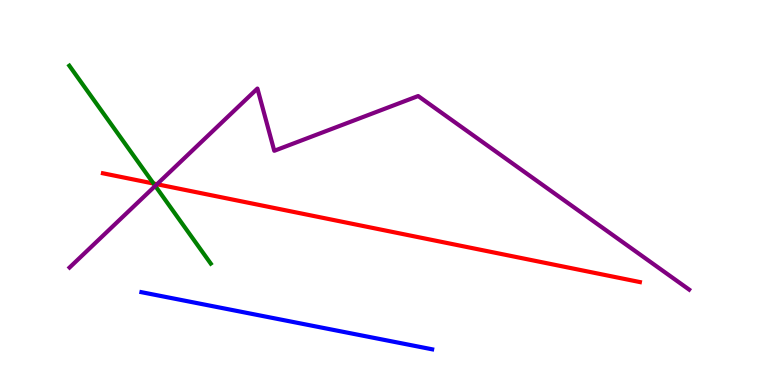[{'lines': ['blue', 'red'], 'intersections': []}, {'lines': ['green', 'red'], 'intersections': [{'x': 1.98, 'y': 5.23}]}, {'lines': ['purple', 'red'], 'intersections': [{'x': 2.03, 'y': 5.21}]}, {'lines': ['blue', 'green'], 'intersections': []}, {'lines': ['blue', 'purple'], 'intersections': []}, {'lines': ['green', 'purple'], 'intersections': [{'x': 2.0, 'y': 5.17}]}]